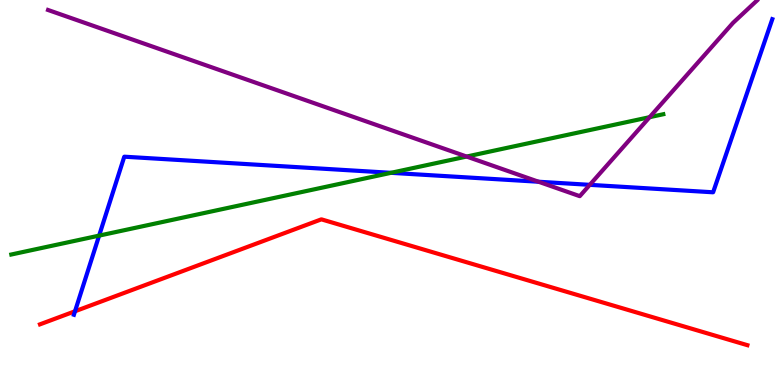[{'lines': ['blue', 'red'], 'intersections': [{'x': 0.968, 'y': 1.92}]}, {'lines': ['green', 'red'], 'intersections': []}, {'lines': ['purple', 'red'], 'intersections': []}, {'lines': ['blue', 'green'], 'intersections': [{'x': 1.28, 'y': 3.88}, {'x': 5.05, 'y': 5.51}]}, {'lines': ['blue', 'purple'], 'intersections': [{'x': 6.95, 'y': 5.28}, {'x': 7.61, 'y': 5.2}]}, {'lines': ['green', 'purple'], 'intersections': [{'x': 6.02, 'y': 5.93}, {'x': 8.38, 'y': 6.96}]}]